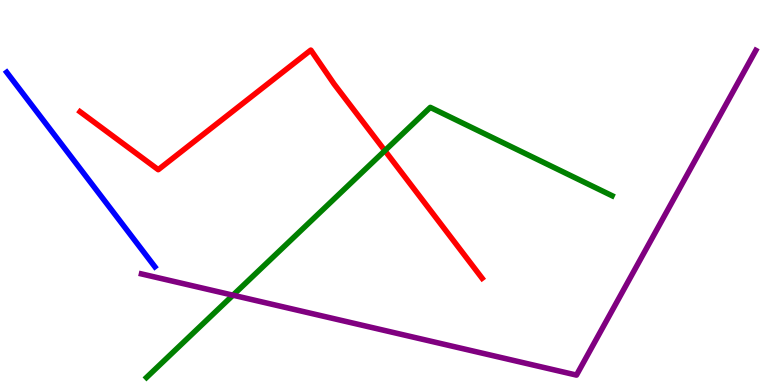[{'lines': ['blue', 'red'], 'intersections': []}, {'lines': ['green', 'red'], 'intersections': [{'x': 4.97, 'y': 6.09}]}, {'lines': ['purple', 'red'], 'intersections': []}, {'lines': ['blue', 'green'], 'intersections': []}, {'lines': ['blue', 'purple'], 'intersections': []}, {'lines': ['green', 'purple'], 'intersections': [{'x': 3.01, 'y': 2.33}]}]